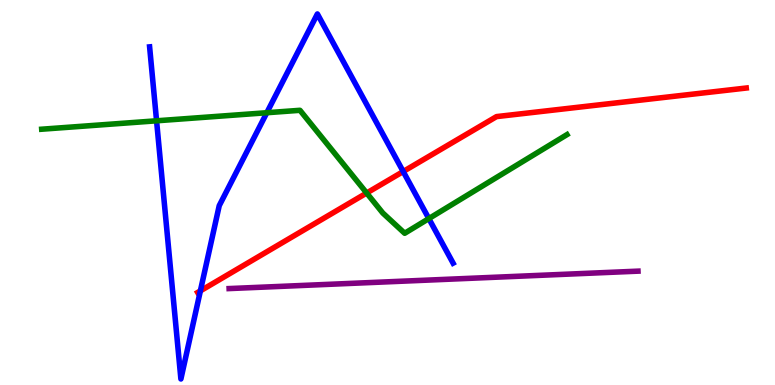[{'lines': ['blue', 'red'], 'intersections': [{'x': 2.59, 'y': 2.45}, {'x': 5.2, 'y': 5.54}]}, {'lines': ['green', 'red'], 'intersections': [{'x': 4.73, 'y': 4.99}]}, {'lines': ['purple', 'red'], 'intersections': []}, {'lines': ['blue', 'green'], 'intersections': [{'x': 2.02, 'y': 6.86}, {'x': 3.44, 'y': 7.07}, {'x': 5.53, 'y': 4.32}]}, {'lines': ['blue', 'purple'], 'intersections': []}, {'lines': ['green', 'purple'], 'intersections': []}]